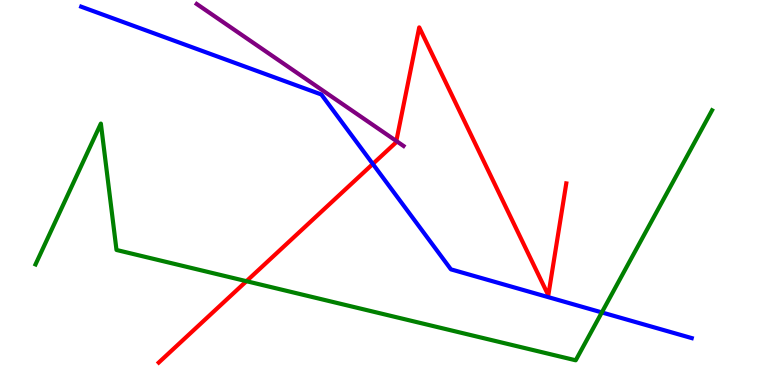[{'lines': ['blue', 'red'], 'intersections': [{'x': 4.81, 'y': 5.74}]}, {'lines': ['green', 'red'], 'intersections': [{'x': 3.18, 'y': 2.7}]}, {'lines': ['purple', 'red'], 'intersections': [{'x': 5.11, 'y': 6.34}]}, {'lines': ['blue', 'green'], 'intersections': [{'x': 7.77, 'y': 1.89}]}, {'lines': ['blue', 'purple'], 'intersections': []}, {'lines': ['green', 'purple'], 'intersections': []}]